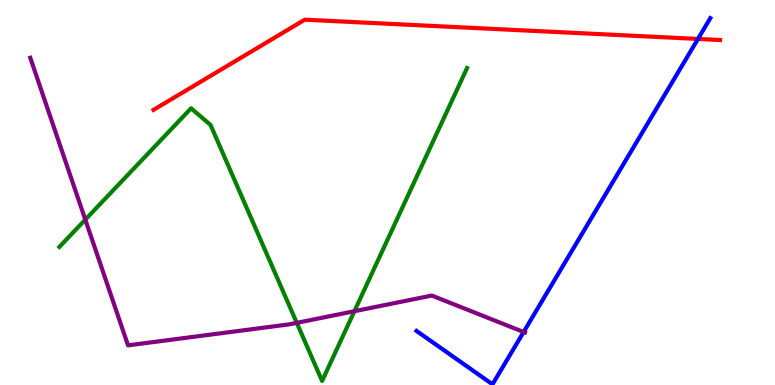[{'lines': ['blue', 'red'], 'intersections': [{'x': 9.01, 'y': 8.99}]}, {'lines': ['green', 'red'], 'intersections': []}, {'lines': ['purple', 'red'], 'intersections': []}, {'lines': ['blue', 'green'], 'intersections': []}, {'lines': ['blue', 'purple'], 'intersections': [{'x': 6.76, 'y': 1.38}]}, {'lines': ['green', 'purple'], 'intersections': [{'x': 1.1, 'y': 4.3}, {'x': 3.83, 'y': 1.61}, {'x': 4.57, 'y': 1.92}]}]